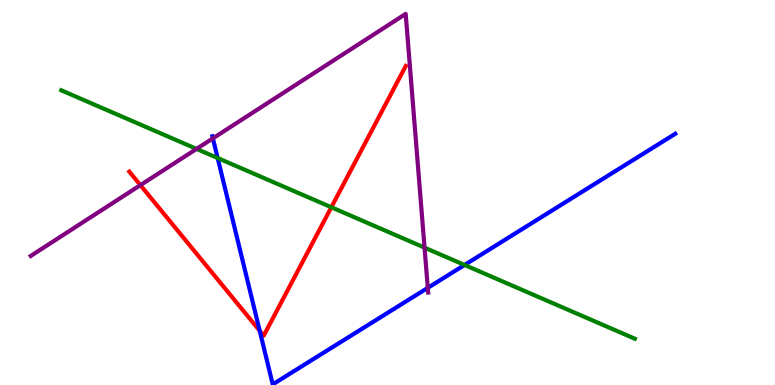[{'lines': ['blue', 'red'], 'intersections': [{'x': 3.35, 'y': 1.41}]}, {'lines': ['green', 'red'], 'intersections': [{'x': 4.28, 'y': 4.62}]}, {'lines': ['purple', 'red'], 'intersections': [{'x': 1.81, 'y': 5.19}]}, {'lines': ['blue', 'green'], 'intersections': [{'x': 2.81, 'y': 5.9}, {'x': 5.99, 'y': 3.12}]}, {'lines': ['blue', 'purple'], 'intersections': [{'x': 2.75, 'y': 6.41}, {'x': 5.52, 'y': 2.52}]}, {'lines': ['green', 'purple'], 'intersections': [{'x': 2.54, 'y': 6.13}, {'x': 5.48, 'y': 3.57}]}]